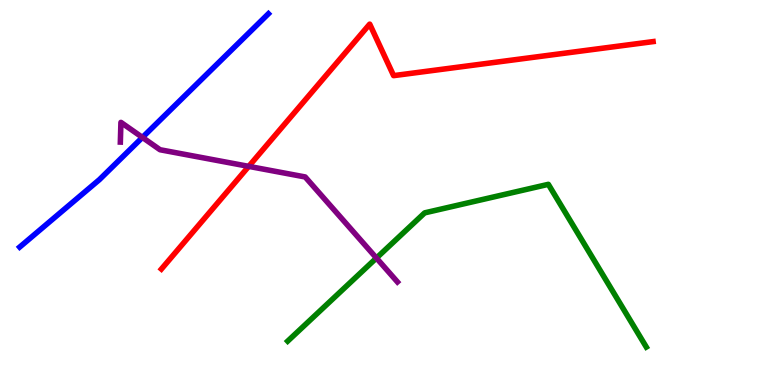[{'lines': ['blue', 'red'], 'intersections': []}, {'lines': ['green', 'red'], 'intersections': []}, {'lines': ['purple', 'red'], 'intersections': [{'x': 3.21, 'y': 5.68}]}, {'lines': ['blue', 'green'], 'intersections': []}, {'lines': ['blue', 'purple'], 'intersections': [{'x': 1.84, 'y': 6.43}]}, {'lines': ['green', 'purple'], 'intersections': [{'x': 4.86, 'y': 3.3}]}]